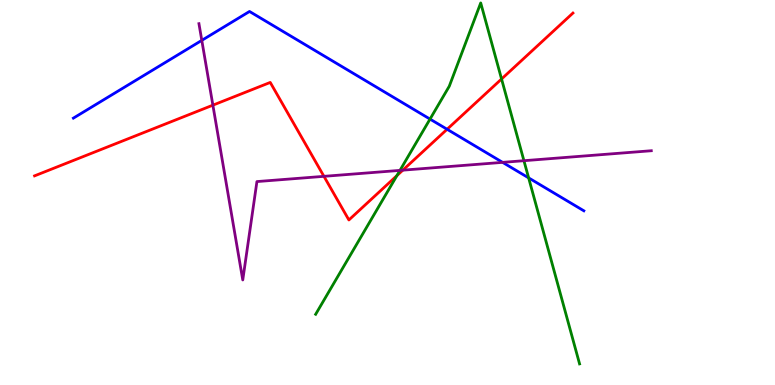[{'lines': ['blue', 'red'], 'intersections': [{'x': 5.77, 'y': 6.64}]}, {'lines': ['green', 'red'], 'intersections': [{'x': 5.12, 'y': 5.44}, {'x': 6.47, 'y': 7.95}]}, {'lines': ['purple', 'red'], 'intersections': [{'x': 2.75, 'y': 7.27}, {'x': 4.18, 'y': 5.42}, {'x': 5.2, 'y': 5.58}]}, {'lines': ['blue', 'green'], 'intersections': [{'x': 5.55, 'y': 6.91}, {'x': 6.82, 'y': 5.38}]}, {'lines': ['blue', 'purple'], 'intersections': [{'x': 2.6, 'y': 8.95}, {'x': 6.49, 'y': 5.78}]}, {'lines': ['green', 'purple'], 'intersections': [{'x': 5.16, 'y': 5.57}, {'x': 6.76, 'y': 5.83}]}]